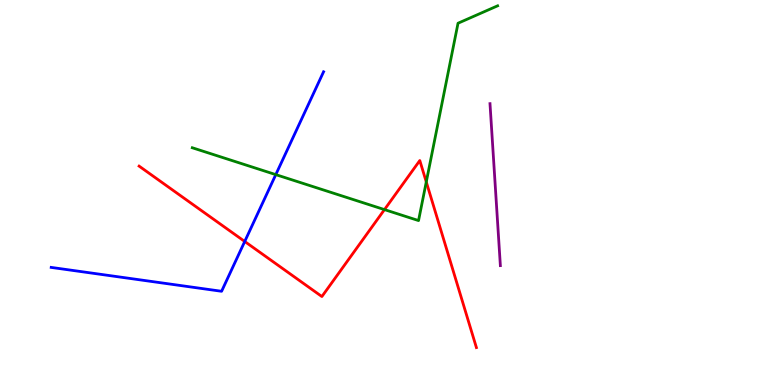[{'lines': ['blue', 'red'], 'intersections': [{'x': 3.16, 'y': 3.73}]}, {'lines': ['green', 'red'], 'intersections': [{'x': 4.96, 'y': 4.56}, {'x': 5.5, 'y': 5.27}]}, {'lines': ['purple', 'red'], 'intersections': []}, {'lines': ['blue', 'green'], 'intersections': [{'x': 3.56, 'y': 5.46}]}, {'lines': ['blue', 'purple'], 'intersections': []}, {'lines': ['green', 'purple'], 'intersections': []}]